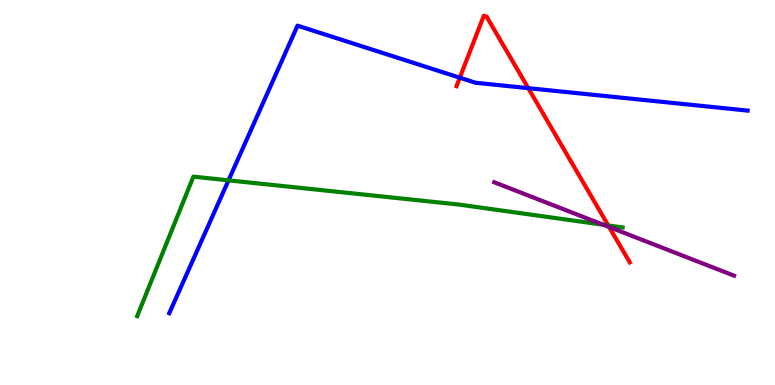[{'lines': ['blue', 'red'], 'intersections': [{'x': 5.93, 'y': 7.98}, {'x': 6.82, 'y': 7.71}]}, {'lines': ['green', 'red'], 'intersections': [{'x': 7.85, 'y': 4.14}]}, {'lines': ['purple', 'red'], 'intersections': [{'x': 7.86, 'y': 4.1}]}, {'lines': ['blue', 'green'], 'intersections': [{'x': 2.95, 'y': 5.32}]}, {'lines': ['blue', 'purple'], 'intersections': []}, {'lines': ['green', 'purple'], 'intersections': [{'x': 7.79, 'y': 4.16}]}]